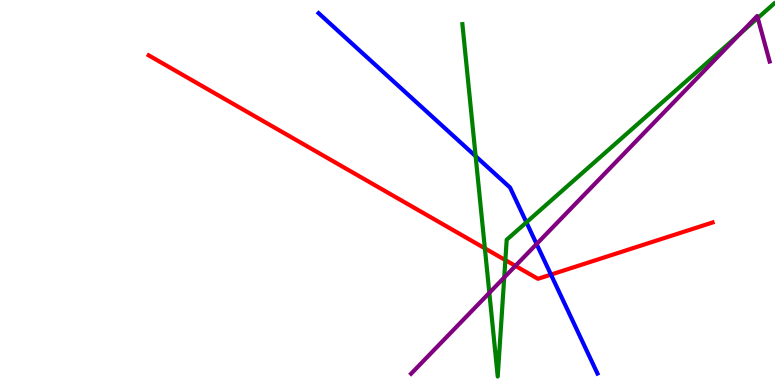[{'lines': ['blue', 'red'], 'intersections': [{'x': 7.11, 'y': 2.87}]}, {'lines': ['green', 'red'], 'intersections': [{'x': 6.26, 'y': 3.55}, {'x': 6.52, 'y': 3.24}]}, {'lines': ['purple', 'red'], 'intersections': [{'x': 6.65, 'y': 3.09}]}, {'lines': ['blue', 'green'], 'intersections': [{'x': 6.14, 'y': 5.94}, {'x': 6.79, 'y': 4.22}]}, {'lines': ['blue', 'purple'], 'intersections': [{'x': 6.92, 'y': 3.66}]}, {'lines': ['green', 'purple'], 'intersections': [{'x': 6.31, 'y': 2.39}, {'x': 6.51, 'y': 2.79}, {'x': 9.56, 'y': 9.14}, {'x': 9.78, 'y': 9.53}]}]